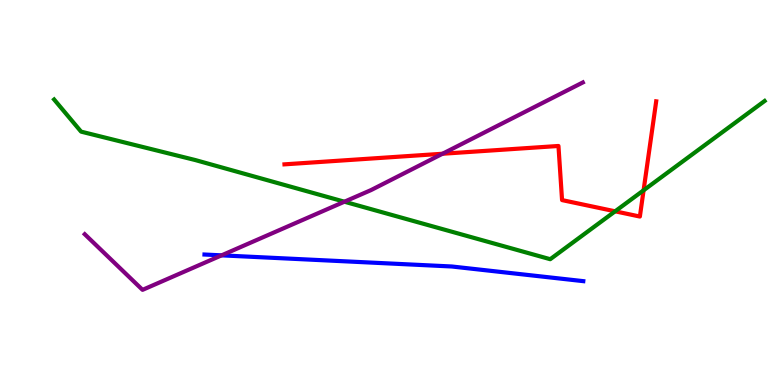[{'lines': ['blue', 'red'], 'intersections': []}, {'lines': ['green', 'red'], 'intersections': [{'x': 7.94, 'y': 4.51}, {'x': 8.3, 'y': 5.06}]}, {'lines': ['purple', 'red'], 'intersections': [{'x': 5.71, 'y': 6.01}]}, {'lines': ['blue', 'green'], 'intersections': []}, {'lines': ['blue', 'purple'], 'intersections': [{'x': 2.86, 'y': 3.37}]}, {'lines': ['green', 'purple'], 'intersections': [{'x': 4.44, 'y': 4.76}]}]